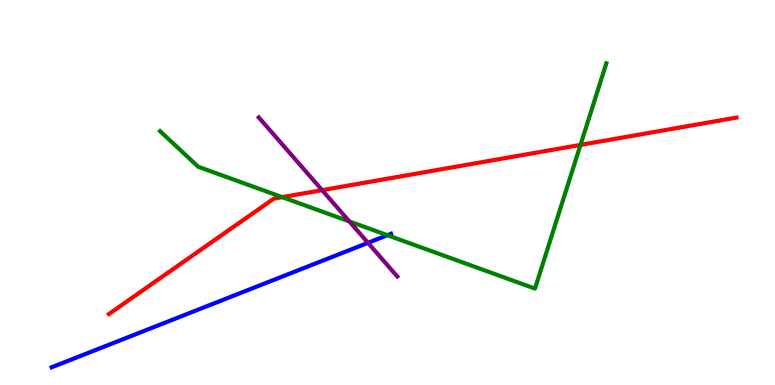[{'lines': ['blue', 'red'], 'intersections': []}, {'lines': ['green', 'red'], 'intersections': [{'x': 3.64, 'y': 4.88}, {'x': 7.49, 'y': 6.24}]}, {'lines': ['purple', 'red'], 'intersections': [{'x': 4.16, 'y': 5.06}]}, {'lines': ['blue', 'green'], 'intersections': [{'x': 5.0, 'y': 3.89}]}, {'lines': ['blue', 'purple'], 'intersections': [{'x': 4.75, 'y': 3.69}]}, {'lines': ['green', 'purple'], 'intersections': [{'x': 4.51, 'y': 4.25}]}]